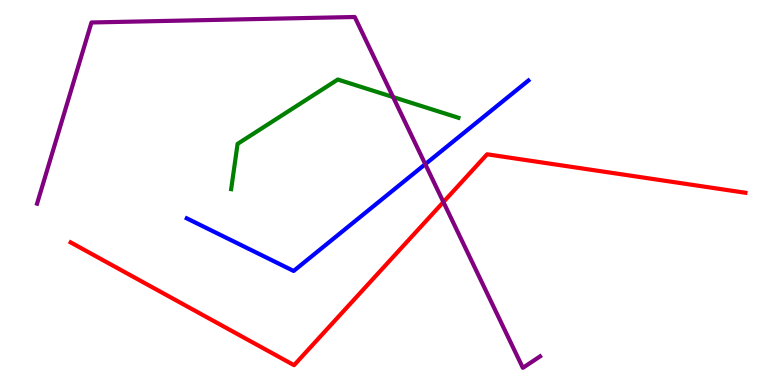[{'lines': ['blue', 'red'], 'intersections': []}, {'lines': ['green', 'red'], 'intersections': []}, {'lines': ['purple', 'red'], 'intersections': [{'x': 5.72, 'y': 4.75}]}, {'lines': ['blue', 'green'], 'intersections': []}, {'lines': ['blue', 'purple'], 'intersections': [{'x': 5.49, 'y': 5.74}]}, {'lines': ['green', 'purple'], 'intersections': [{'x': 5.07, 'y': 7.48}]}]